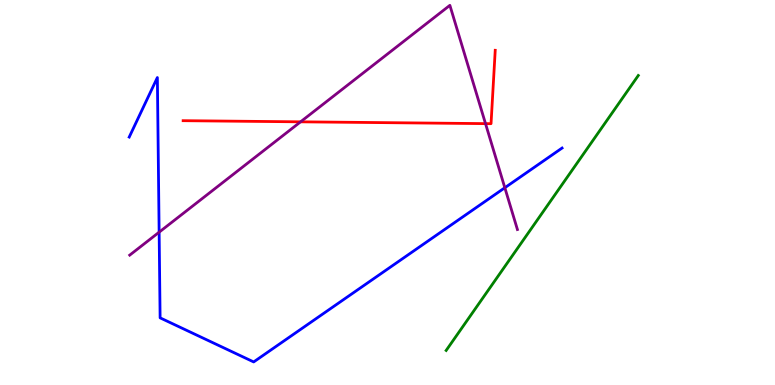[{'lines': ['blue', 'red'], 'intersections': []}, {'lines': ['green', 'red'], 'intersections': []}, {'lines': ['purple', 'red'], 'intersections': [{'x': 3.88, 'y': 6.84}, {'x': 6.26, 'y': 6.79}]}, {'lines': ['blue', 'green'], 'intersections': []}, {'lines': ['blue', 'purple'], 'intersections': [{'x': 2.05, 'y': 3.97}, {'x': 6.51, 'y': 5.12}]}, {'lines': ['green', 'purple'], 'intersections': []}]